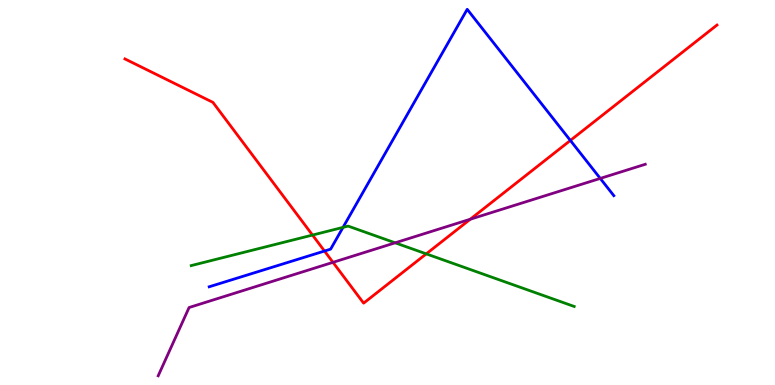[{'lines': ['blue', 'red'], 'intersections': [{'x': 4.19, 'y': 3.48}, {'x': 7.36, 'y': 6.35}]}, {'lines': ['green', 'red'], 'intersections': [{'x': 4.03, 'y': 3.89}, {'x': 5.5, 'y': 3.41}]}, {'lines': ['purple', 'red'], 'intersections': [{'x': 4.3, 'y': 3.19}, {'x': 6.07, 'y': 4.31}]}, {'lines': ['blue', 'green'], 'intersections': [{'x': 4.43, 'y': 4.09}]}, {'lines': ['blue', 'purple'], 'intersections': [{'x': 7.75, 'y': 5.37}]}, {'lines': ['green', 'purple'], 'intersections': [{'x': 5.1, 'y': 3.69}]}]